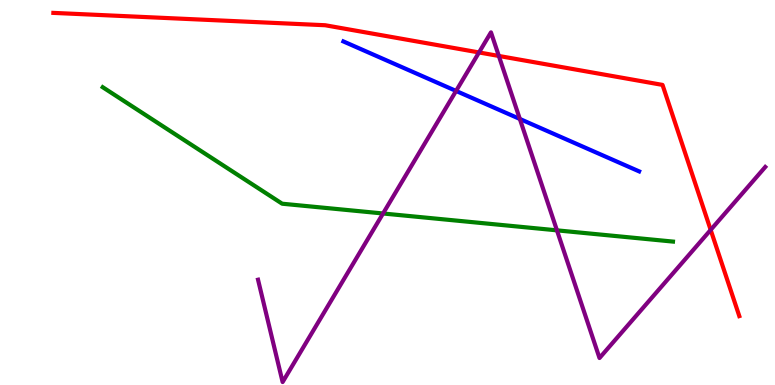[{'lines': ['blue', 'red'], 'intersections': []}, {'lines': ['green', 'red'], 'intersections': []}, {'lines': ['purple', 'red'], 'intersections': [{'x': 6.18, 'y': 8.64}, {'x': 6.44, 'y': 8.55}, {'x': 9.17, 'y': 4.03}]}, {'lines': ['blue', 'green'], 'intersections': []}, {'lines': ['blue', 'purple'], 'intersections': [{'x': 5.88, 'y': 7.64}, {'x': 6.71, 'y': 6.91}]}, {'lines': ['green', 'purple'], 'intersections': [{'x': 4.94, 'y': 4.45}, {'x': 7.19, 'y': 4.02}]}]